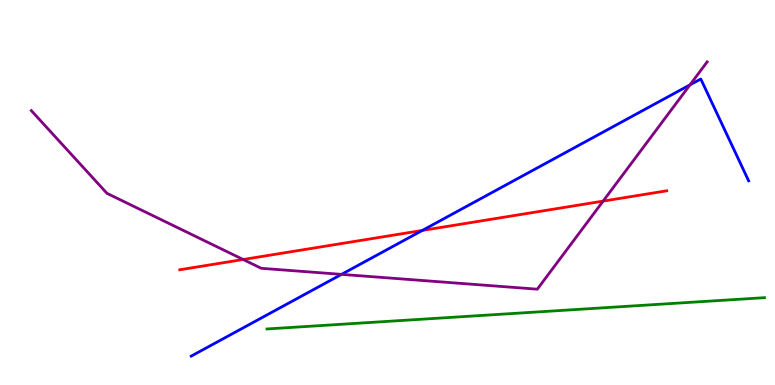[{'lines': ['blue', 'red'], 'intersections': [{'x': 5.45, 'y': 4.01}]}, {'lines': ['green', 'red'], 'intersections': []}, {'lines': ['purple', 'red'], 'intersections': [{'x': 3.14, 'y': 3.26}, {'x': 7.78, 'y': 4.78}]}, {'lines': ['blue', 'green'], 'intersections': []}, {'lines': ['blue', 'purple'], 'intersections': [{'x': 4.41, 'y': 2.87}, {'x': 8.9, 'y': 7.8}]}, {'lines': ['green', 'purple'], 'intersections': []}]